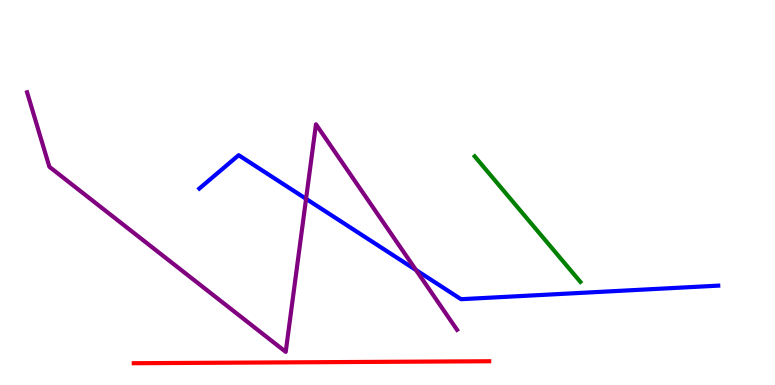[{'lines': ['blue', 'red'], 'intersections': []}, {'lines': ['green', 'red'], 'intersections': []}, {'lines': ['purple', 'red'], 'intersections': []}, {'lines': ['blue', 'green'], 'intersections': []}, {'lines': ['blue', 'purple'], 'intersections': [{'x': 3.95, 'y': 4.84}, {'x': 5.37, 'y': 2.99}]}, {'lines': ['green', 'purple'], 'intersections': []}]